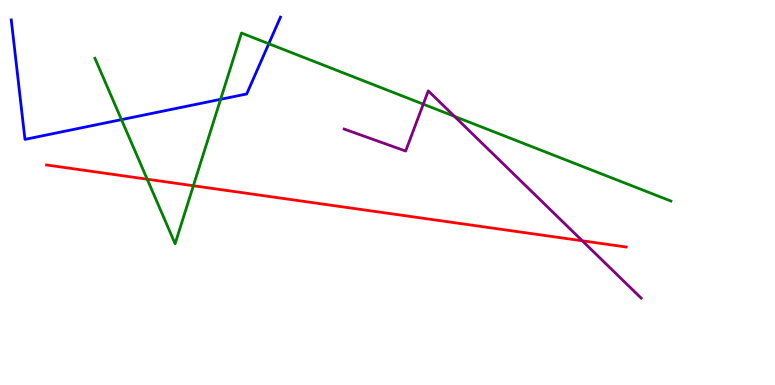[{'lines': ['blue', 'red'], 'intersections': []}, {'lines': ['green', 'red'], 'intersections': [{'x': 1.9, 'y': 5.35}, {'x': 2.5, 'y': 5.18}]}, {'lines': ['purple', 'red'], 'intersections': [{'x': 7.51, 'y': 3.75}]}, {'lines': ['blue', 'green'], 'intersections': [{'x': 1.57, 'y': 6.89}, {'x': 2.85, 'y': 7.42}, {'x': 3.47, 'y': 8.86}]}, {'lines': ['blue', 'purple'], 'intersections': []}, {'lines': ['green', 'purple'], 'intersections': [{'x': 5.46, 'y': 7.29}, {'x': 5.86, 'y': 6.98}]}]